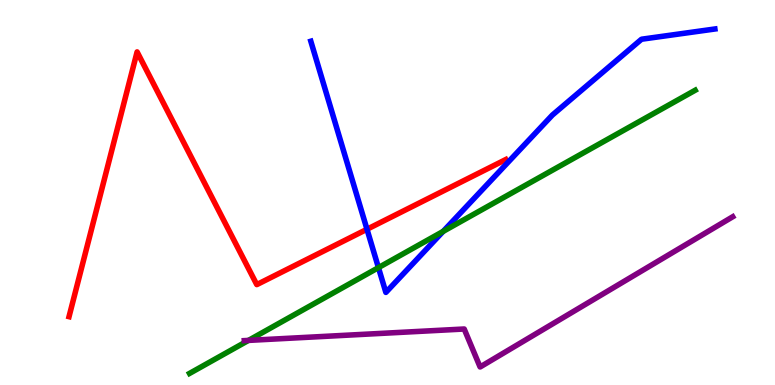[{'lines': ['blue', 'red'], 'intersections': [{'x': 4.74, 'y': 4.05}]}, {'lines': ['green', 'red'], 'intersections': []}, {'lines': ['purple', 'red'], 'intersections': []}, {'lines': ['blue', 'green'], 'intersections': [{'x': 4.88, 'y': 3.05}, {'x': 5.72, 'y': 3.99}]}, {'lines': ['blue', 'purple'], 'intersections': []}, {'lines': ['green', 'purple'], 'intersections': [{'x': 3.21, 'y': 1.16}]}]